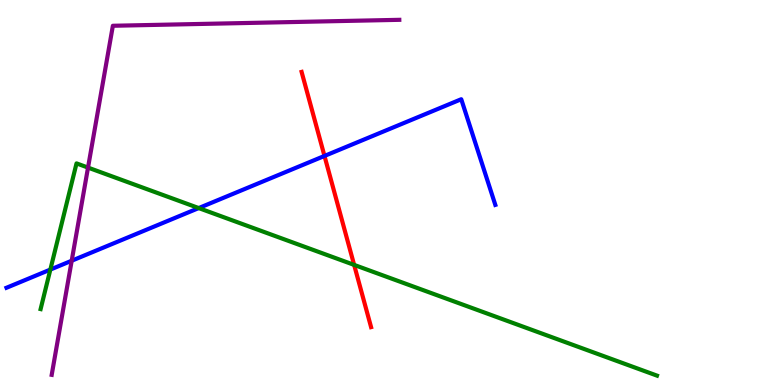[{'lines': ['blue', 'red'], 'intersections': [{'x': 4.19, 'y': 5.95}]}, {'lines': ['green', 'red'], 'intersections': [{'x': 4.57, 'y': 3.12}]}, {'lines': ['purple', 'red'], 'intersections': []}, {'lines': ['blue', 'green'], 'intersections': [{'x': 0.65, 'y': 3.0}, {'x': 2.56, 'y': 4.6}]}, {'lines': ['blue', 'purple'], 'intersections': [{'x': 0.925, 'y': 3.23}]}, {'lines': ['green', 'purple'], 'intersections': [{'x': 1.14, 'y': 5.65}]}]